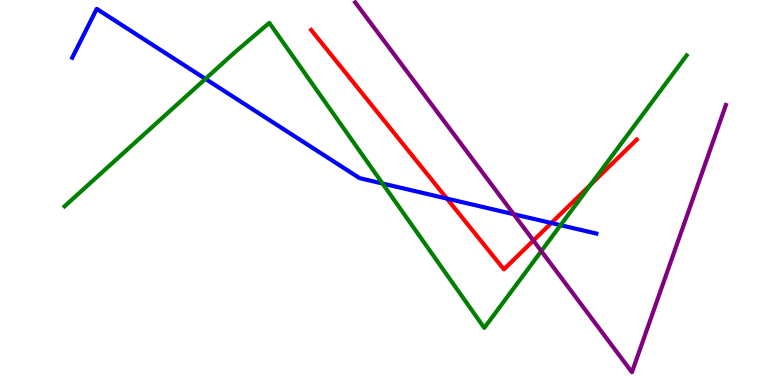[{'lines': ['blue', 'red'], 'intersections': [{'x': 5.77, 'y': 4.84}, {'x': 7.11, 'y': 4.21}]}, {'lines': ['green', 'red'], 'intersections': [{'x': 7.62, 'y': 5.21}]}, {'lines': ['purple', 'red'], 'intersections': [{'x': 6.88, 'y': 3.75}]}, {'lines': ['blue', 'green'], 'intersections': [{'x': 2.65, 'y': 7.95}, {'x': 4.94, 'y': 5.23}, {'x': 7.23, 'y': 4.15}]}, {'lines': ['blue', 'purple'], 'intersections': [{'x': 6.63, 'y': 4.44}]}, {'lines': ['green', 'purple'], 'intersections': [{'x': 6.98, 'y': 3.48}]}]